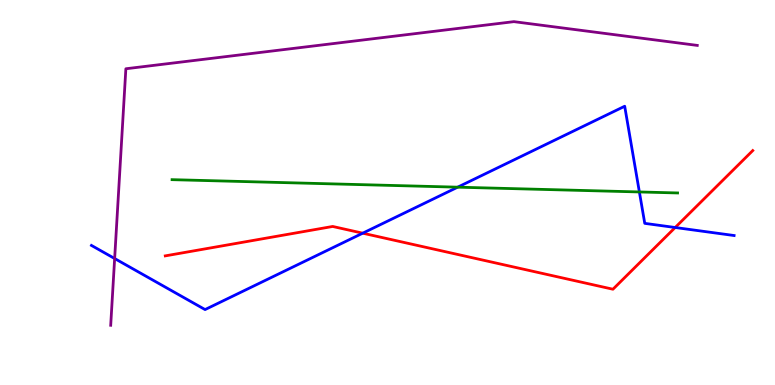[{'lines': ['blue', 'red'], 'intersections': [{'x': 4.68, 'y': 3.94}, {'x': 8.71, 'y': 4.09}]}, {'lines': ['green', 'red'], 'intersections': []}, {'lines': ['purple', 'red'], 'intersections': []}, {'lines': ['blue', 'green'], 'intersections': [{'x': 5.91, 'y': 5.14}, {'x': 8.25, 'y': 5.01}]}, {'lines': ['blue', 'purple'], 'intersections': [{'x': 1.48, 'y': 3.29}]}, {'lines': ['green', 'purple'], 'intersections': []}]